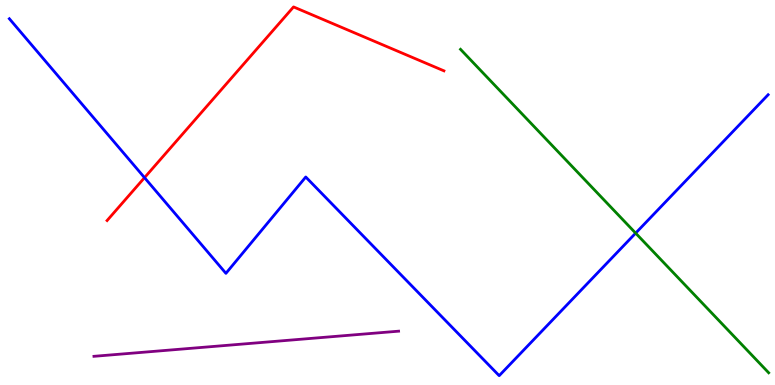[{'lines': ['blue', 'red'], 'intersections': [{'x': 1.86, 'y': 5.39}]}, {'lines': ['green', 'red'], 'intersections': []}, {'lines': ['purple', 'red'], 'intersections': []}, {'lines': ['blue', 'green'], 'intersections': [{'x': 8.2, 'y': 3.94}]}, {'lines': ['blue', 'purple'], 'intersections': []}, {'lines': ['green', 'purple'], 'intersections': []}]